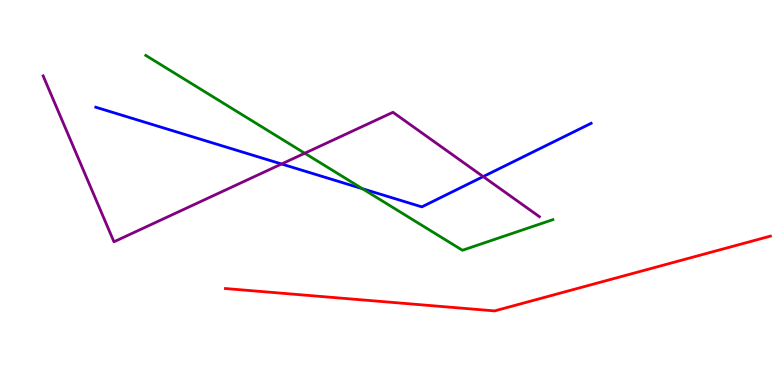[{'lines': ['blue', 'red'], 'intersections': []}, {'lines': ['green', 'red'], 'intersections': []}, {'lines': ['purple', 'red'], 'intersections': []}, {'lines': ['blue', 'green'], 'intersections': [{'x': 4.68, 'y': 5.1}]}, {'lines': ['blue', 'purple'], 'intersections': [{'x': 3.63, 'y': 5.74}, {'x': 6.23, 'y': 5.41}]}, {'lines': ['green', 'purple'], 'intersections': [{'x': 3.93, 'y': 6.02}]}]